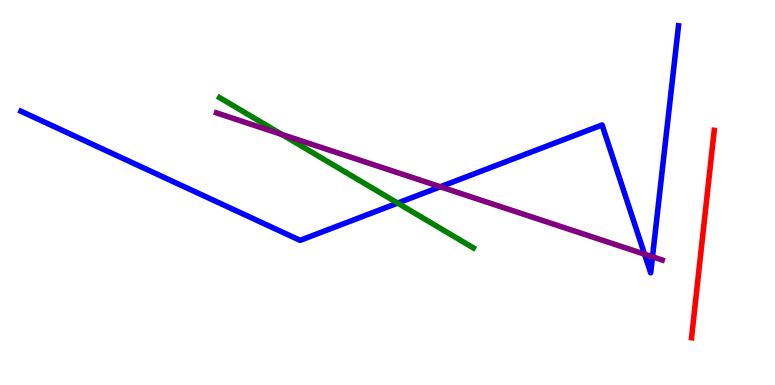[{'lines': ['blue', 'red'], 'intersections': []}, {'lines': ['green', 'red'], 'intersections': []}, {'lines': ['purple', 'red'], 'intersections': []}, {'lines': ['blue', 'green'], 'intersections': [{'x': 5.13, 'y': 4.73}]}, {'lines': ['blue', 'purple'], 'intersections': [{'x': 5.68, 'y': 5.15}, {'x': 8.32, 'y': 3.4}, {'x': 8.42, 'y': 3.33}]}, {'lines': ['green', 'purple'], 'intersections': [{'x': 3.64, 'y': 6.51}]}]